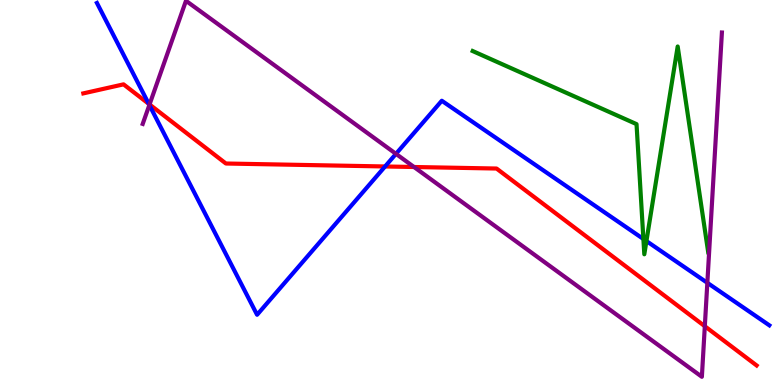[{'lines': ['blue', 'red'], 'intersections': [{'x': 1.92, 'y': 7.3}, {'x': 4.97, 'y': 5.68}]}, {'lines': ['green', 'red'], 'intersections': []}, {'lines': ['purple', 'red'], 'intersections': [{'x': 1.93, 'y': 7.29}, {'x': 5.34, 'y': 5.66}, {'x': 9.09, 'y': 1.53}]}, {'lines': ['blue', 'green'], 'intersections': [{'x': 8.3, 'y': 3.79}, {'x': 8.34, 'y': 3.74}]}, {'lines': ['blue', 'purple'], 'intersections': [{'x': 1.93, 'y': 7.27}, {'x': 5.11, 'y': 6.0}, {'x': 9.13, 'y': 2.65}]}, {'lines': ['green', 'purple'], 'intersections': []}]